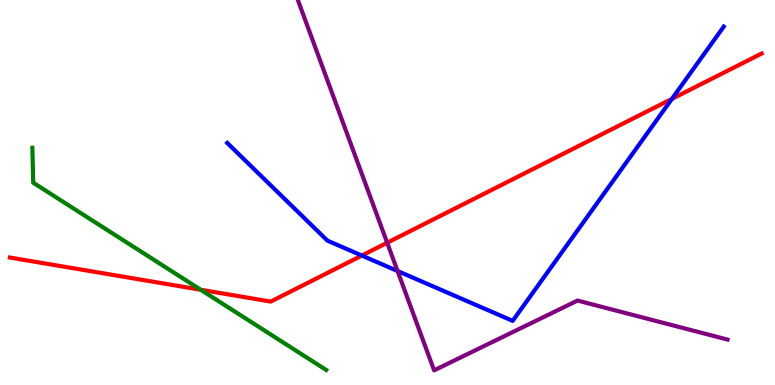[{'lines': ['blue', 'red'], 'intersections': [{'x': 4.67, 'y': 3.36}, {'x': 8.67, 'y': 7.43}]}, {'lines': ['green', 'red'], 'intersections': [{'x': 2.59, 'y': 2.47}]}, {'lines': ['purple', 'red'], 'intersections': [{'x': 5.0, 'y': 3.69}]}, {'lines': ['blue', 'green'], 'intersections': []}, {'lines': ['blue', 'purple'], 'intersections': [{'x': 5.13, 'y': 2.96}]}, {'lines': ['green', 'purple'], 'intersections': []}]